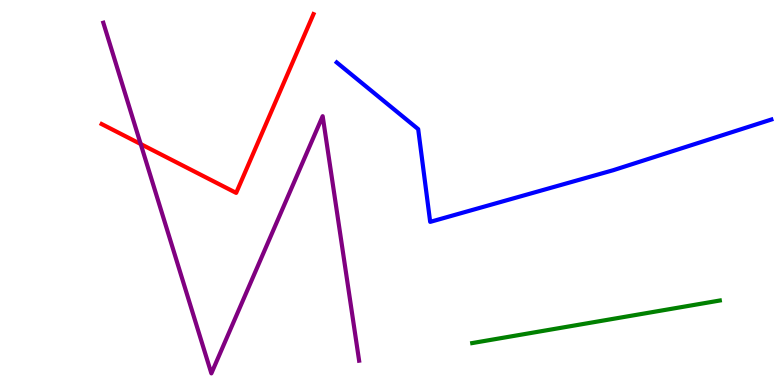[{'lines': ['blue', 'red'], 'intersections': []}, {'lines': ['green', 'red'], 'intersections': []}, {'lines': ['purple', 'red'], 'intersections': [{'x': 1.82, 'y': 6.26}]}, {'lines': ['blue', 'green'], 'intersections': []}, {'lines': ['blue', 'purple'], 'intersections': []}, {'lines': ['green', 'purple'], 'intersections': []}]